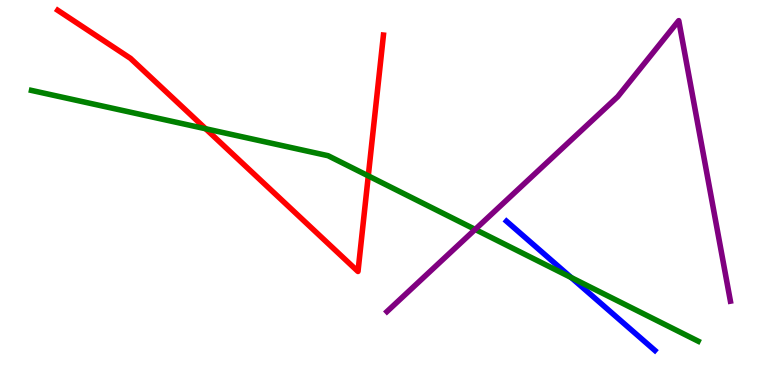[{'lines': ['blue', 'red'], 'intersections': []}, {'lines': ['green', 'red'], 'intersections': [{'x': 2.65, 'y': 6.66}, {'x': 4.75, 'y': 5.43}]}, {'lines': ['purple', 'red'], 'intersections': []}, {'lines': ['blue', 'green'], 'intersections': [{'x': 7.37, 'y': 2.79}]}, {'lines': ['blue', 'purple'], 'intersections': []}, {'lines': ['green', 'purple'], 'intersections': [{'x': 6.13, 'y': 4.04}]}]